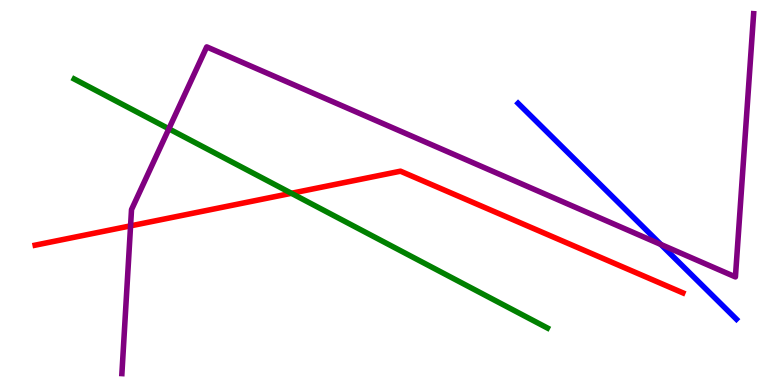[{'lines': ['blue', 'red'], 'intersections': []}, {'lines': ['green', 'red'], 'intersections': [{'x': 3.76, 'y': 4.98}]}, {'lines': ['purple', 'red'], 'intersections': [{'x': 1.68, 'y': 4.13}]}, {'lines': ['blue', 'green'], 'intersections': []}, {'lines': ['blue', 'purple'], 'intersections': [{'x': 8.53, 'y': 3.65}]}, {'lines': ['green', 'purple'], 'intersections': [{'x': 2.18, 'y': 6.65}]}]